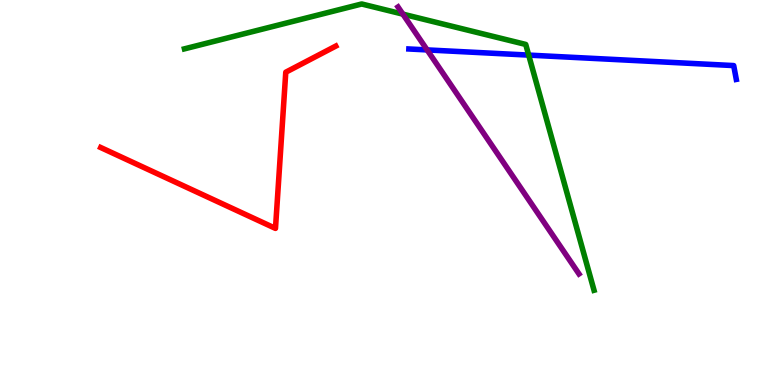[{'lines': ['blue', 'red'], 'intersections': []}, {'lines': ['green', 'red'], 'intersections': []}, {'lines': ['purple', 'red'], 'intersections': []}, {'lines': ['blue', 'green'], 'intersections': [{'x': 6.82, 'y': 8.57}]}, {'lines': ['blue', 'purple'], 'intersections': [{'x': 5.51, 'y': 8.7}]}, {'lines': ['green', 'purple'], 'intersections': [{'x': 5.2, 'y': 9.63}]}]